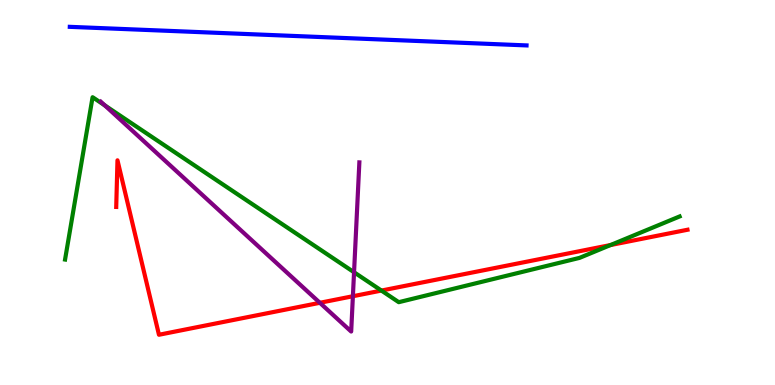[{'lines': ['blue', 'red'], 'intersections': []}, {'lines': ['green', 'red'], 'intersections': [{'x': 4.92, 'y': 2.45}, {'x': 7.88, 'y': 3.64}]}, {'lines': ['purple', 'red'], 'intersections': [{'x': 4.13, 'y': 2.14}, {'x': 4.55, 'y': 2.31}]}, {'lines': ['blue', 'green'], 'intersections': []}, {'lines': ['blue', 'purple'], 'intersections': []}, {'lines': ['green', 'purple'], 'intersections': [{'x': 1.35, 'y': 7.26}, {'x': 4.57, 'y': 2.93}]}]